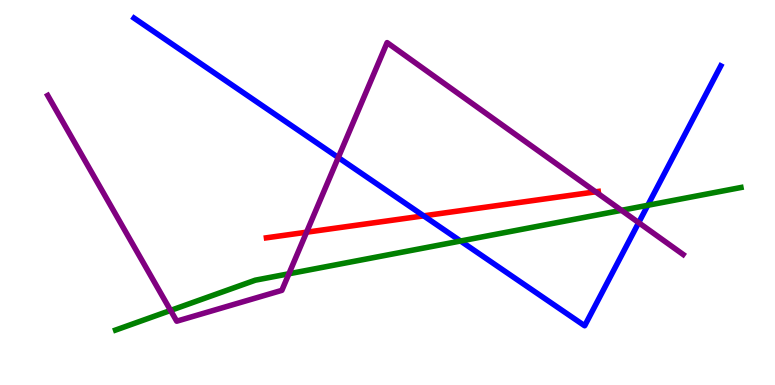[{'lines': ['blue', 'red'], 'intersections': [{'x': 5.47, 'y': 4.39}]}, {'lines': ['green', 'red'], 'intersections': []}, {'lines': ['purple', 'red'], 'intersections': [{'x': 3.96, 'y': 3.97}, {'x': 7.69, 'y': 5.02}]}, {'lines': ['blue', 'green'], 'intersections': [{'x': 5.94, 'y': 3.74}, {'x': 8.36, 'y': 4.67}]}, {'lines': ['blue', 'purple'], 'intersections': [{'x': 4.36, 'y': 5.91}, {'x': 8.24, 'y': 4.22}]}, {'lines': ['green', 'purple'], 'intersections': [{'x': 2.2, 'y': 1.94}, {'x': 3.73, 'y': 2.89}, {'x': 8.02, 'y': 4.54}]}]